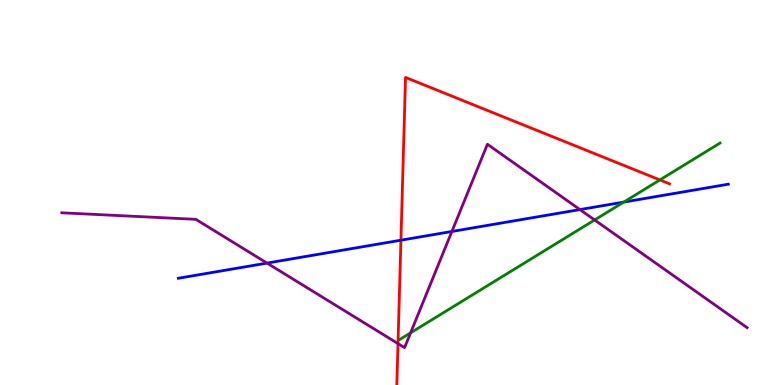[{'lines': ['blue', 'red'], 'intersections': [{'x': 5.17, 'y': 3.76}]}, {'lines': ['green', 'red'], 'intersections': [{'x': 8.51, 'y': 5.33}]}, {'lines': ['purple', 'red'], 'intersections': [{'x': 5.14, 'y': 1.08}]}, {'lines': ['blue', 'green'], 'intersections': [{'x': 8.05, 'y': 4.75}]}, {'lines': ['blue', 'purple'], 'intersections': [{'x': 3.45, 'y': 3.17}, {'x': 5.83, 'y': 3.99}, {'x': 7.48, 'y': 4.56}]}, {'lines': ['green', 'purple'], 'intersections': [{'x': 5.3, 'y': 1.35}, {'x': 7.67, 'y': 4.29}]}]